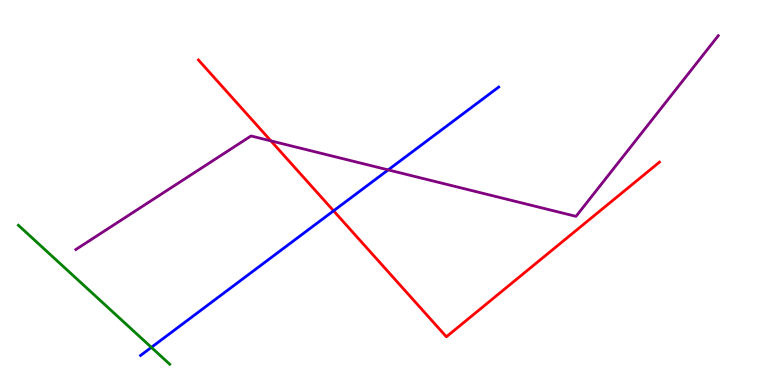[{'lines': ['blue', 'red'], 'intersections': [{'x': 4.3, 'y': 4.52}]}, {'lines': ['green', 'red'], 'intersections': []}, {'lines': ['purple', 'red'], 'intersections': [{'x': 3.5, 'y': 6.34}]}, {'lines': ['blue', 'green'], 'intersections': [{'x': 1.95, 'y': 0.977}]}, {'lines': ['blue', 'purple'], 'intersections': [{'x': 5.01, 'y': 5.59}]}, {'lines': ['green', 'purple'], 'intersections': []}]